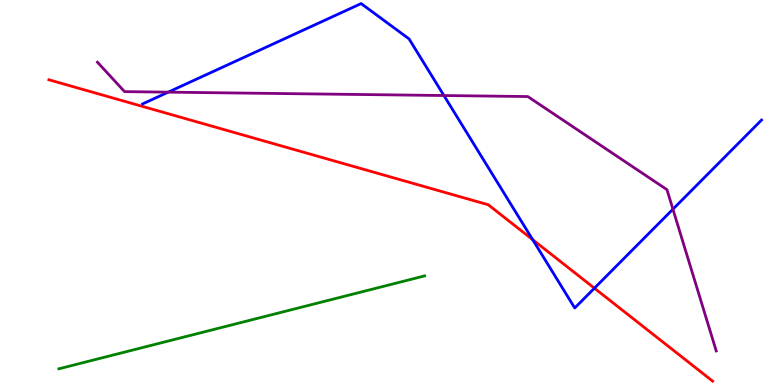[{'lines': ['blue', 'red'], 'intersections': [{'x': 6.87, 'y': 3.78}, {'x': 7.67, 'y': 2.51}]}, {'lines': ['green', 'red'], 'intersections': []}, {'lines': ['purple', 'red'], 'intersections': []}, {'lines': ['blue', 'green'], 'intersections': []}, {'lines': ['blue', 'purple'], 'intersections': [{'x': 2.17, 'y': 7.61}, {'x': 5.73, 'y': 7.52}, {'x': 8.68, 'y': 4.57}]}, {'lines': ['green', 'purple'], 'intersections': []}]